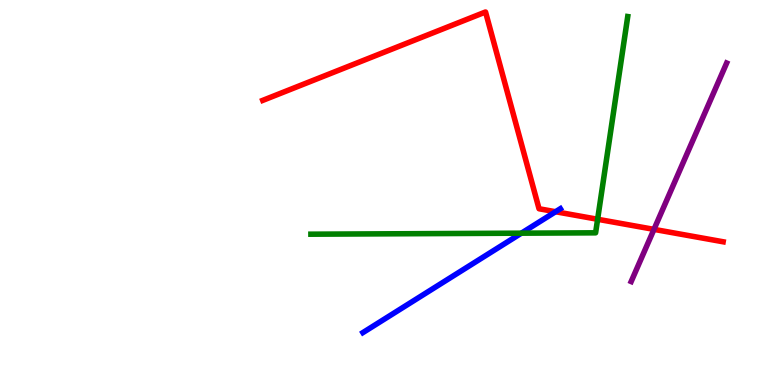[{'lines': ['blue', 'red'], 'intersections': [{'x': 7.17, 'y': 4.5}]}, {'lines': ['green', 'red'], 'intersections': [{'x': 7.71, 'y': 4.3}]}, {'lines': ['purple', 'red'], 'intersections': [{'x': 8.44, 'y': 4.04}]}, {'lines': ['blue', 'green'], 'intersections': [{'x': 6.73, 'y': 3.94}]}, {'lines': ['blue', 'purple'], 'intersections': []}, {'lines': ['green', 'purple'], 'intersections': []}]